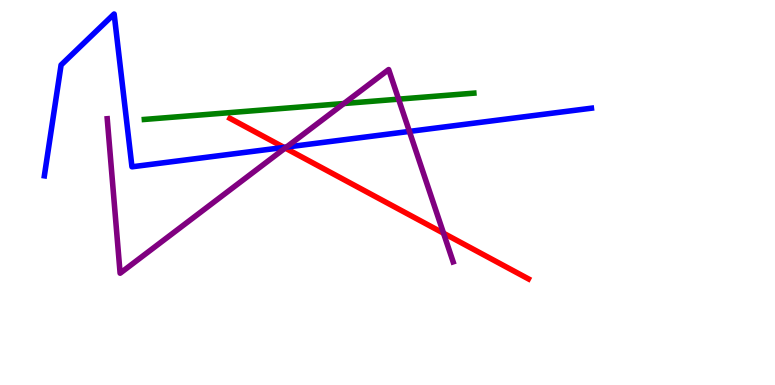[{'lines': ['blue', 'red'], 'intersections': [{'x': 3.66, 'y': 6.17}]}, {'lines': ['green', 'red'], 'intersections': []}, {'lines': ['purple', 'red'], 'intersections': [{'x': 3.68, 'y': 6.15}, {'x': 5.72, 'y': 3.94}]}, {'lines': ['blue', 'green'], 'intersections': []}, {'lines': ['blue', 'purple'], 'intersections': [{'x': 3.7, 'y': 6.18}, {'x': 5.28, 'y': 6.59}]}, {'lines': ['green', 'purple'], 'intersections': [{'x': 4.44, 'y': 7.31}, {'x': 5.14, 'y': 7.42}]}]